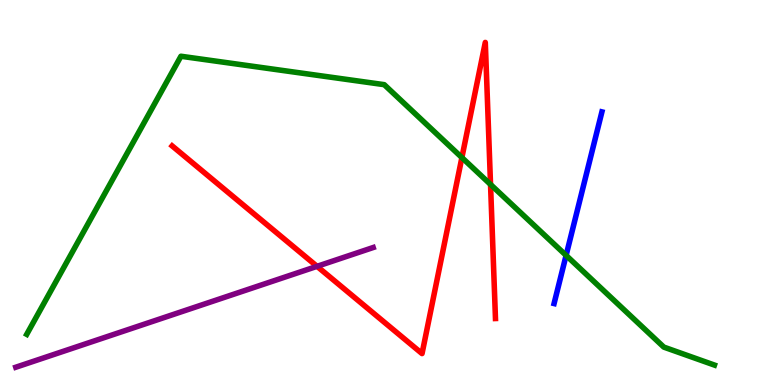[{'lines': ['blue', 'red'], 'intersections': []}, {'lines': ['green', 'red'], 'intersections': [{'x': 5.96, 'y': 5.91}, {'x': 6.33, 'y': 5.21}]}, {'lines': ['purple', 'red'], 'intersections': [{'x': 4.09, 'y': 3.08}]}, {'lines': ['blue', 'green'], 'intersections': [{'x': 7.3, 'y': 3.37}]}, {'lines': ['blue', 'purple'], 'intersections': []}, {'lines': ['green', 'purple'], 'intersections': []}]